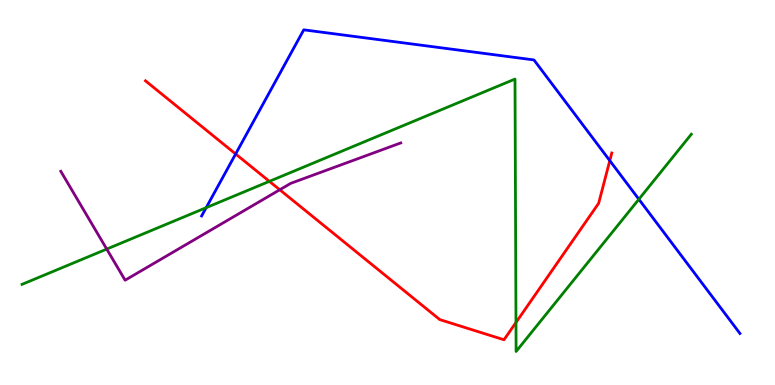[{'lines': ['blue', 'red'], 'intersections': [{'x': 3.04, 'y': 6.0}, {'x': 7.87, 'y': 5.83}]}, {'lines': ['green', 'red'], 'intersections': [{'x': 3.48, 'y': 5.29}, {'x': 6.66, 'y': 1.62}]}, {'lines': ['purple', 'red'], 'intersections': [{'x': 3.61, 'y': 5.07}]}, {'lines': ['blue', 'green'], 'intersections': [{'x': 2.66, 'y': 4.61}, {'x': 8.24, 'y': 4.82}]}, {'lines': ['blue', 'purple'], 'intersections': []}, {'lines': ['green', 'purple'], 'intersections': [{'x': 1.38, 'y': 3.53}]}]